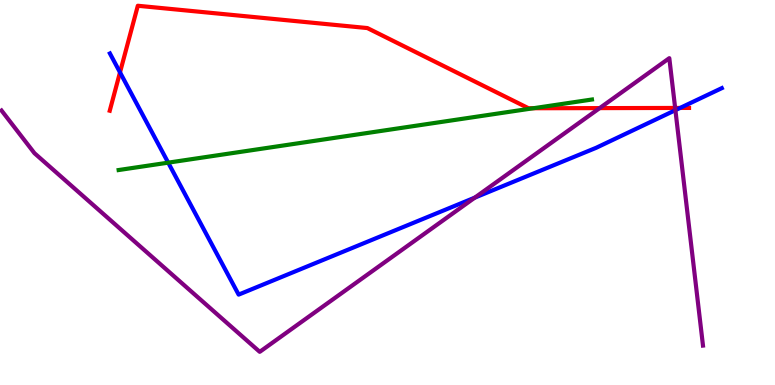[{'lines': ['blue', 'red'], 'intersections': [{'x': 1.55, 'y': 8.12}, {'x': 8.78, 'y': 7.2}]}, {'lines': ['green', 'red'], 'intersections': [{'x': 6.88, 'y': 7.19}]}, {'lines': ['purple', 'red'], 'intersections': [{'x': 7.74, 'y': 7.19}, {'x': 8.71, 'y': 7.2}]}, {'lines': ['blue', 'green'], 'intersections': [{'x': 2.17, 'y': 5.78}]}, {'lines': ['blue', 'purple'], 'intersections': [{'x': 6.13, 'y': 4.87}, {'x': 8.71, 'y': 7.14}]}, {'lines': ['green', 'purple'], 'intersections': []}]